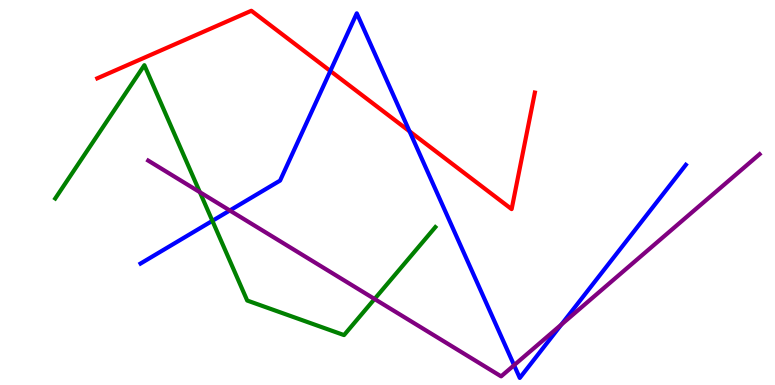[{'lines': ['blue', 'red'], 'intersections': [{'x': 4.26, 'y': 8.16}, {'x': 5.28, 'y': 6.59}]}, {'lines': ['green', 'red'], 'intersections': []}, {'lines': ['purple', 'red'], 'intersections': []}, {'lines': ['blue', 'green'], 'intersections': [{'x': 2.74, 'y': 4.26}]}, {'lines': ['blue', 'purple'], 'intersections': [{'x': 2.97, 'y': 4.53}, {'x': 6.63, 'y': 0.514}, {'x': 7.24, 'y': 1.57}]}, {'lines': ['green', 'purple'], 'intersections': [{'x': 2.58, 'y': 5.01}, {'x': 4.83, 'y': 2.23}]}]